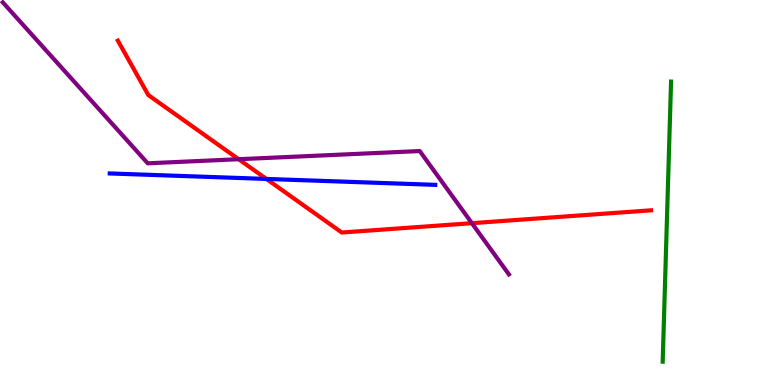[{'lines': ['blue', 'red'], 'intersections': [{'x': 3.44, 'y': 5.35}]}, {'lines': ['green', 'red'], 'intersections': []}, {'lines': ['purple', 'red'], 'intersections': [{'x': 3.08, 'y': 5.86}, {'x': 6.09, 'y': 4.2}]}, {'lines': ['blue', 'green'], 'intersections': []}, {'lines': ['blue', 'purple'], 'intersections': []}, {'lines': ['green', 'purple'], 'intersections': []}]